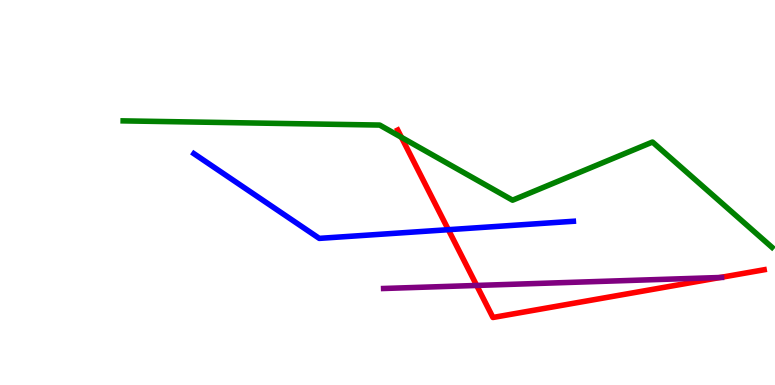[{'lines': ['blue', 'red'], 'intersections': [{'x': 5.79, 'y': 4.03}]}, {'lines': ['green', 'red'], 'intersections': [{'x': 5.18, 'y': 6.43}]}, {'lines': ['purple', 'red'], 'intersections': [{'x': 6.15, 'y': 2.59}, {'x': 9.29, 'y': 2.79}]}, {'lines': ['blue', 'green'], 'intersections': []}, {'lines': ['blue', 'purple'], 'intersections': []}, {'lines': ['green', 'purple'], 'intersections': []}]